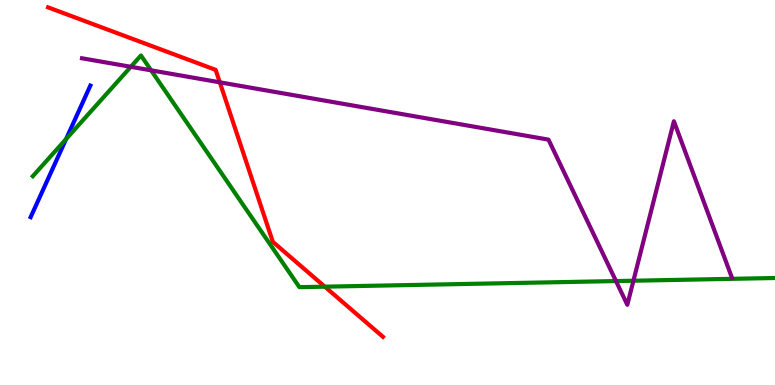[{'lines': ['blue', 'red'], 'intersections': []}, {'lines': ['green', 'red'], 'intersections': [{'x': 4.19, 'y': 2.55}]}, {'lines': ['purple', 'red'], 'intersections': [{'x': 2.84, 'y': 7.86}]}, {'lines': ['blue', 'green'], 'intersections': [{'x': 0.853, 'y': 6.39}]}, {'lines': ['blue', 'purple'], 'intersections': []}, {'lines': ['green', 'purple'], 'intersections': [{'x': 1.69, 'y': 8.27}, {'x': 1.95, 'y': 8.17}, {'x': 7.95, 'y': 2.7}, {'x': 8.17, 'y': 2.71}]}]